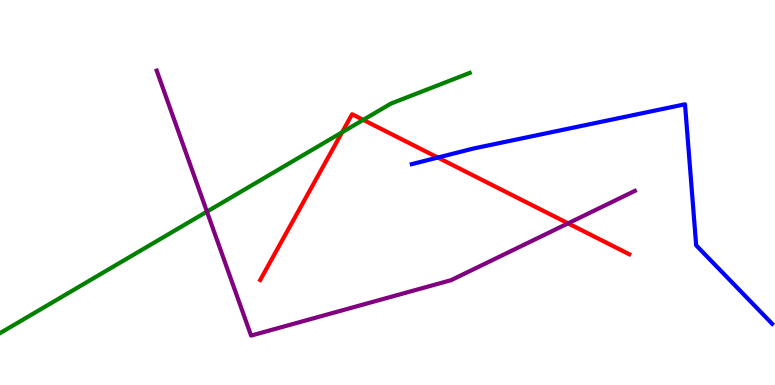[{'lines': ['blue', 'red'], 'intersections': [{'x': 5.65, 'y': 5.91}]}, {'lines': ['green', 'red'], 'intersections': [{'x': 4.41, 'y': 6.56}, {'x': 4.69, 'y': 6.89}]}, {'lines': ['purple', 'red'], 'intersections': [{'x': 7.33, 'y': 4.2}]}, {'lines': ['blue', 'green'], 'intersections': []}, {'lines': ['blue', 'purple'], 'intersections': []}, {'lines': ['green', 'purple'], 'intersections': [{'x': 2.67, 'y': 4.5}]}]